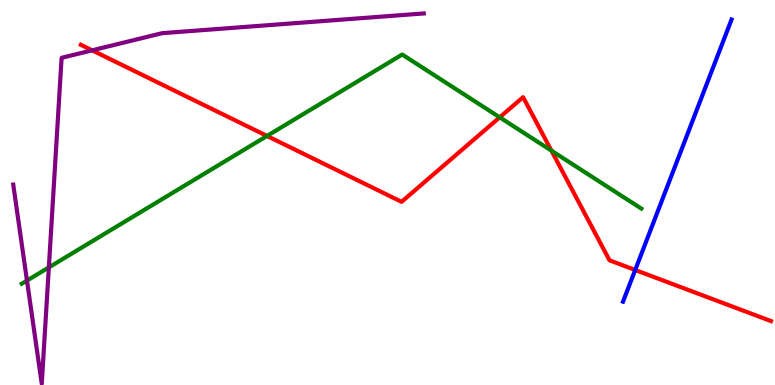[{'lines': ['blue', 'red'], 'intersections': [{'x': 8.2, 'y': 2.99}]}, {'lines': ['green', 'red'], 'intersections': [{'x': 3.45, 'y': 6.47}, {'x': 6.45, 'y': 6.95}, {'x': 7.12, 'y': 6.09}]}, {'lines': ['purple', 'red'], 'intersections': [{'x': 1.19, 'y': 8.69}]}, {'lines': ['blue', 'green'], 'intersections': []}, {'lines': ['blue', 'purple'], 'intersections': []}, {'lines': ['green', 'purple'], 'intersections': [{'x': 0.348, 'y': 2.71}, {'x': 0.63, 'y': 3.05}]}]